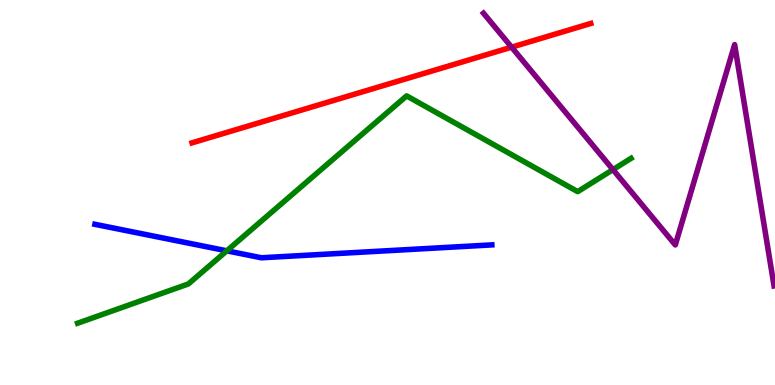[{'lines': ['blue', 'red'], 'intersections': []}, {'lines': ['green', 'red'], 'intersections': []}, {'lines': ['purple', 'red'], 'intersections': [{'x': 6.6, 'y': 8.77}]}, {'lines': ['blue', 'green'], 'intersections': [{'x': 2.93, 'y': 3.49}]}, {'lines': ['blue', 'purple'], 'intersections': []}, {'lines': ['green', 'purple'], 'intersections': [{'x': 7.91, 'y': 5.59}]}]